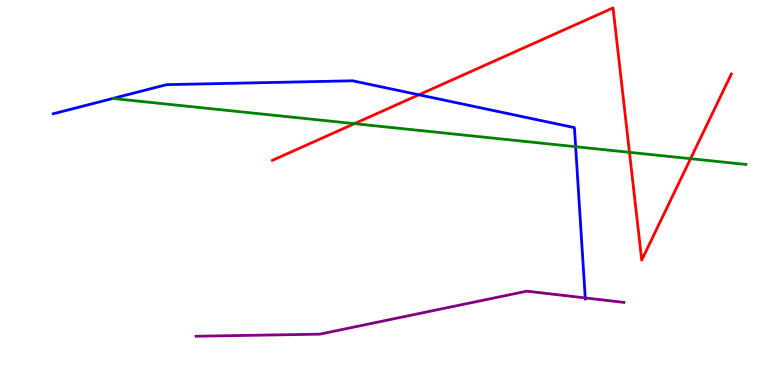[{'lines': ['blue', 'red'], 'intersections': [{'x': 5.41, 'y': 7.54}]}, {'lines': ['green', 'red'], 'intersections': [{'x': 4.57, 'y': 6.79}, {'x': 8.12, 'y': 6.04}, {'x': 8.91, 'y': 5.88}]}, {'lines': ['purple', 'red'], 'intersections': []}, {'lines': ['blue', 'green'], 'intersections': [{'x': 7.43, 'y': 6.19}]}, {'lines': ['blue', 'purple'], 'intersections': [{'x': 7.55, 'y': 2.26}]}, {'lines': ['green', 'purple'], 'intersections': []}]